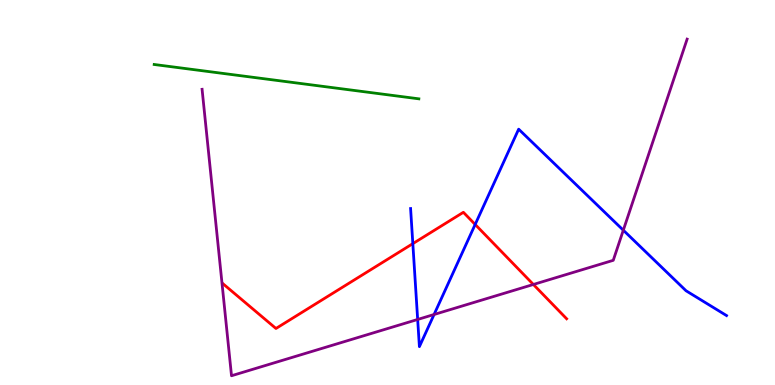[{'lines': ['blue', 'red'], 'intersections': [{'x': 5.33, 'y': 3.67}, {'x': 6.13, 'y': 4.17}]}, {'lines': ['green', 'red'], 'intersections': []}, {'lines': ['purple', 'red'], 'intersections': [{'x': 6.88, 'y': 2.61}]}, {'lines': ['blue', 'green'], 'intersections': []}, {'lines': ['blue', 'purple'], 'intersections': [{'x': 5.39, 'y': 1.7}, {'x': 5.6, 'y': 1.83}, {'x': 8.04, 'y': 4.02}]}, {'lines': ['green', 'purple'], 'intersections': []}]